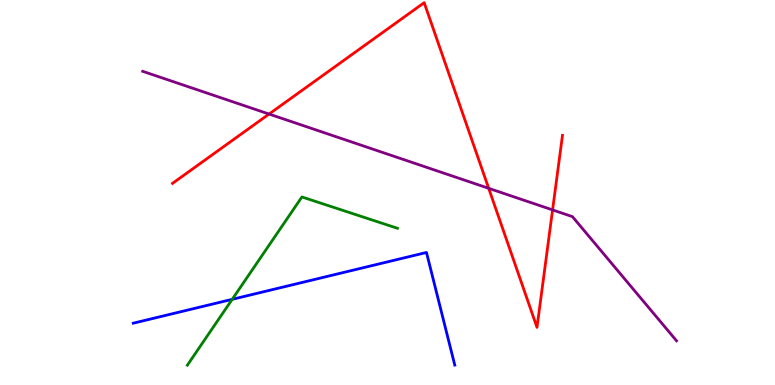[{'lines': ['blue', 'red'], 'intersections': []}, {'lines': ['green', 'red'], 'intersections': []}, {'lines': ['purple', 'red'], 'intersections': [{'x': 3.47, 'y': 7.04}, {'x': 6.31, 'y': 5.11}, {'x': 7.13, 'y': 4.55}]}, {'lines': ['blue', 'green'], 'intersections': [{'x': 3.0, 'y': 2.23}]}, {'lines': ['blue', 'purple'], 'intersections': []}, {'lines': ['green', 'purple'], 'intersections': []}]